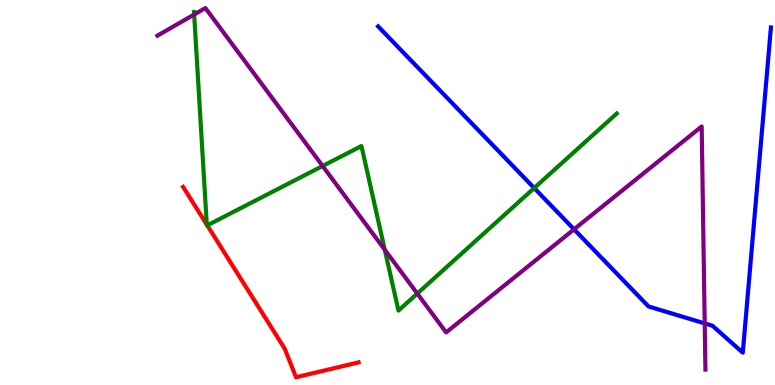[{'lines': ['blue', 'red'], 'intersections': []}, {'lines': ['green', 'red'], 'intersections': [{'x': 2.67, 'y': 4.17}, {'x': 2.67, 'y': 4.15}]}, {'lines': ['purple', 'red'], 'intersections': []}, {'lines': ['blue', 'green'], 'intersections': [{'x': 6.89, 'y': 5.12}]}, {'lines': ['blue', 'purple'], 'intersections': [{'x': 7.41, 'y': 4.04}, {'x': 9.09, 'y': 1.6}]}, {'lines': ['green', 'purple'], 'intersections': [{'x': 2.51, 'y': 9.62}, {'x': 4.16, 'y': 5.69}, {'x': 4.96, 'y': 3.51}, {'x': 5.38, 'y': 2.37}]}]